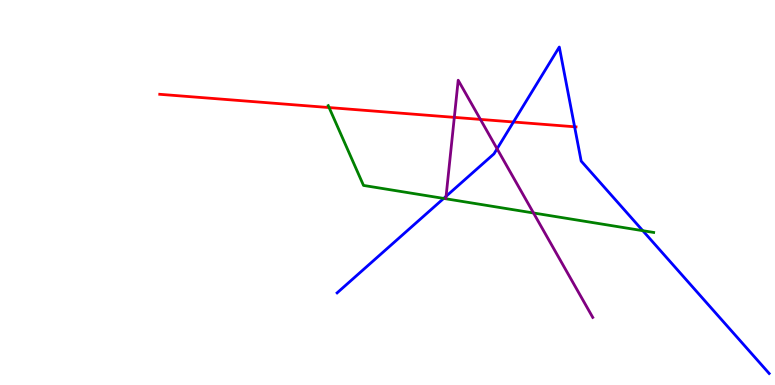[{'lines': ['blue', 'red'], 'intersections': [{'x': 6.63, 'y': 6.83}, {'x': 7.41, 'y': 6.71}]}, {'lines': ['green', 'red'], 'intersections': [{'x': 4.25, 'y': 7.21}]}, {'lines': ['purple', 'red'], 'intersections': [{'x': 5.86, 'y': 6.95}, {'x': 6.2, 'y': 6.9}]}, {'lines': ['blue', 'green'], 'intersections': [{'x': 5.73, 'y': 4.85}, {'x': 8.29, 'y': 4.01}]}, {'lines': ['blue', 'purple'], 'intersections': [{'x': 5.76, 'y': 4.9}, {'x': 6.41, 'y': 6.14}]}, {'lines': ['green', 'purple'], 'intersections': [{'x': 6.88, 'y': 4.47}]}]